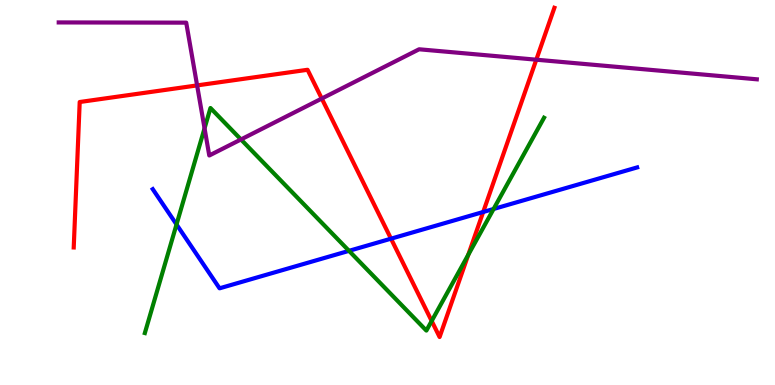[{'lines': ['blue', 'red'], 'intersections': [{'x': 5.05, 'y': 3.8}, {'x': 6.23, 'y': 4.49}]}, {'lines': ['green', 'red'], 'intersections': [{'x': 5.57, 'y': 1.66}, {'x': 6.04, 'y': 3.38}]}, {'lines': ['purple', 'red'], 'intersections': [{'x': 2.54, 'y': 7.78}, {'x': 4.15, 'y': 7.44}, {'x': 6.92, 'y': 8.45}]}, {'lines': ['blue', 'green'], 'intersections': [{'x': 2.28, 'y': 4.17}, {'x': 4.5, 'y': 3.48}, {'x': 6.37, 'y': 4.57}]}, {'lines': ['blue', 'purple'], 'intersections': []}, {'lines': ['green', 'purple'], 'intersections': [{'x': 2.64, 'y': 6.67}, {'x': 3.11, 'y': 6.38}]}]